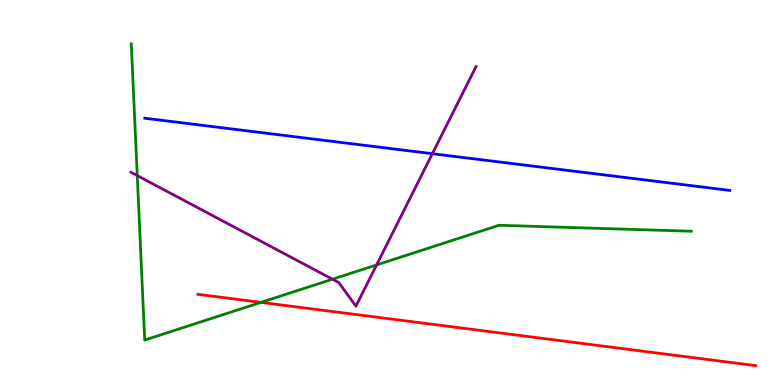[{'lines': ['blue', 'red'], 'intersections': []}, {'lines': ['green', 'red'], 'intersections': [{'x': 3.37, 'y': 2.15}]}, {'lines': ['purple', 'red'], 'intersections': []}, {'lines': ['blue', 'green'], 'intersections': []}, {'lines': ['blue', 'purple'], 'intersections': [{'x': 5.58, 'y': 6.01}]}, {'lines': ['green', 'purple'], 'intersections': [{'x': 1.77, 'y': 5.44}, {'x': 4.29, 'y': 2.75}, {'x': 4.86, 'y': 3.12}]}]